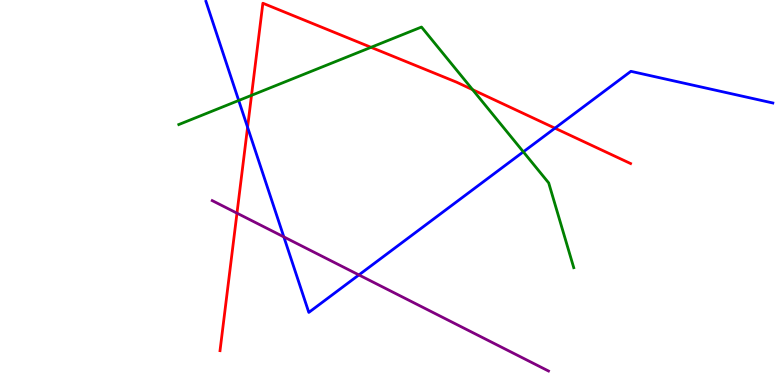[{'lines': ['blue', 'red'], 'intersections': [{'x': 3.19, 'y': 6.69}, {'x': 7.16, 'y': 6.67}]}, {'lines': ['green', 'red'], 'intersections': [{'x': 3.25, 'y': 7.52}, {'x': 4.79, 'y': 8.77}, {'x': 6.1, 'y': 7.67}]}, {'lines': ['purple', 'red'], 'intersections': [{'x': 3.06, 'y': 4.46}]}, {'lines': ['blue', 'green'], 'intersections': [{'x': 3.08, 'y': 7.39}, {'x': 6.75, 'y': 6.06}]}, {'lines': ['blue', 'purple'], 'intersections': [{'x': 3.66, 'y': 3.85}, {'x': 4.63, 'y': 2.86}]}, {'lines': ['green', 'purple'], 'intersections': []}]